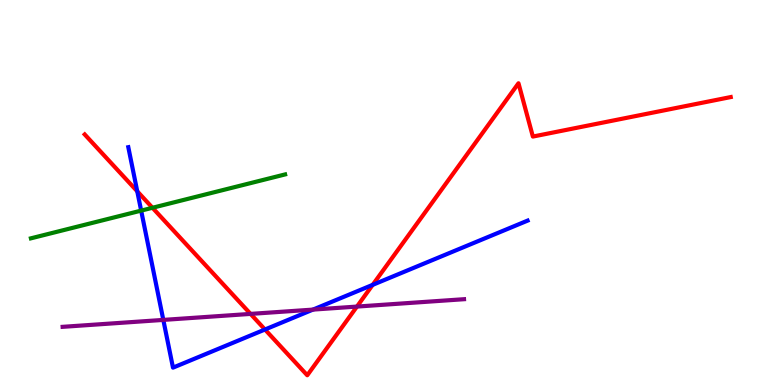[{'lines': ['blue', 'red'], 'intersections': [{'x': 1.77, 'y': 5.03}, {'x': 3.42, 'y': 1.44}, {'x': 4.81, 'y': 2.6}]}, {'lines': ['green', 'red'], 'intersections': [{'x': 1.97, 'y': 4.6}]}, {'lines': ['purple', 'red'], 'intersections': [{'x': 3.23, 'y': 1.85}, {'x': 4.61, 'y': 2.04}]}, {'lines': ['blue', 'green'], 'intersections': [{'x': 1.82, 'y': 4.53}]}, {'lines': ['blue', 'purple'], 'intersections': [{'x': 2.11, 'y': 1.69}, {'x': 4.04, 'y': 1.96}]}, {'lines': ['green', 'purple'], 'intersections': []}]